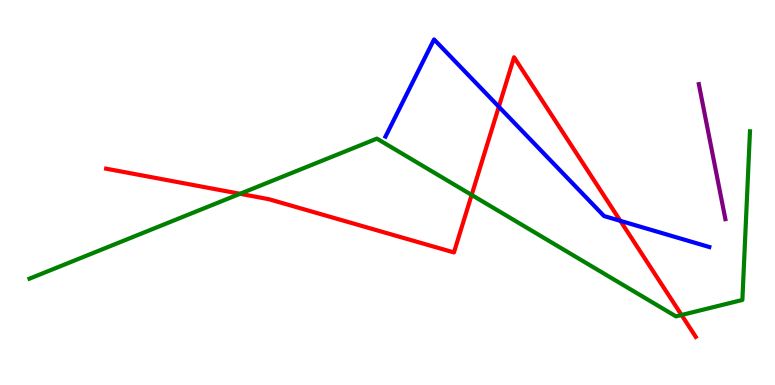[{'lines': ['blue', 'red'], 'intersections': [{'x': 6.44, 'y': 7.23}, {'x': 8.0, 'y': 4.26}]}, {'lines': ['green', 'red'], 'intersections': [{'x': 3.1, 'y': 4.97}, {'x': 6.09, 'y': 4.94}, {'x': 8.79, 'y': 1.82}]}, {'lines': ['purple', 'red'], 'intersections': []}, {'lines': ['blue', 'green'], 'intersections': []}, {'lines': ['blue', 'purple'], 'intersections': []}, {'lines': ['green', 'purple'], 'intersections': []}]